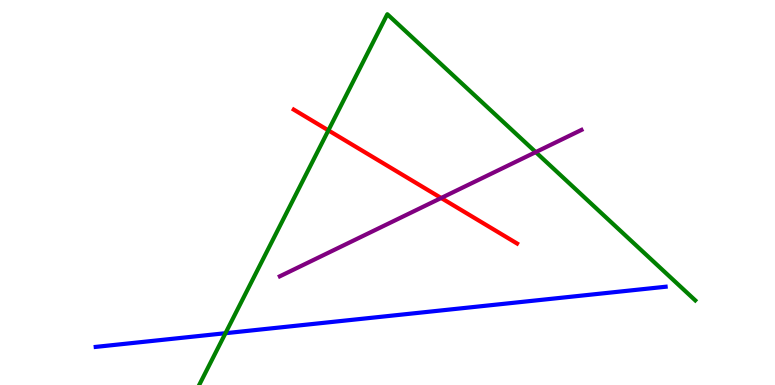[{'lines': ['blue', 'red'], 'intersections': []}, {'lines': ['green', 'red'], 'intersections': [{'x': 4.24, 'y': 6.61}]}, {'lines': ['purple', 'red'], 'intersections': [{'x': 5.69, 'y': 4.86}]}, {'lines': ['blue', 'green'], 'intersections': [{'x': 2.91, 'y': 1.35}]}, {'lines': ['blue', 'purple'], 'intersections': []}, {'lines': ['green', 'purple'], 'intersections': [{'x': 6.91, 'y': 6.05}]}]